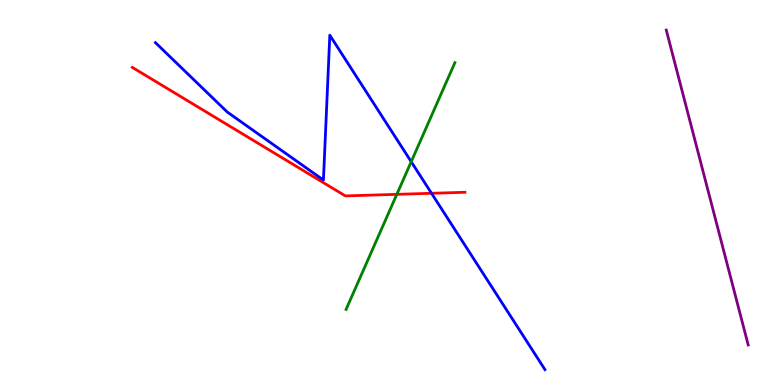[{'lines': ['blue', 'red'], 'intersections': [{'x': 5.57, 'y': 4.98}]}, {'lines': ['green', 'red'], 'intersections': [{'x': 5.12, 'y': 4.95}]}, {'lines': ['purple', 'red'], 'intersections': []}, {'lines': ['blue', 'green'], 'intersections': [{'x': 5.31, 'y': 5.8}]}, {'lines': ['blue', 'purple'], 'intersections': []}, {'lines': ['green', 'purple'], 'intersections': []}]